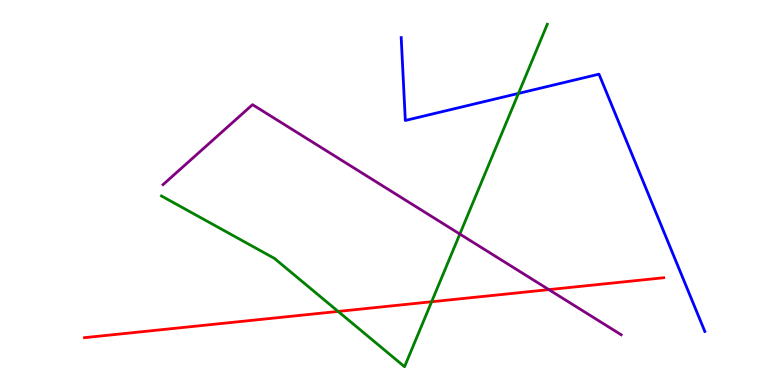[{'lines': ['blue', 'red'], 'intersections': []}, {'lines': ['green', 'red'], 'intersections': [{'x': 4.36, 'y': 1.91}, {'x': 5.57, 'y': 2.16}]}, {'lines': ['purple', 'red'], 'intersections': [{'x': 7.08, 'y': 2.48}]}, {'lines': ['blue', 'green'], 'intersections': [{'x': 6.69, 'y': 7.57}]}, {'lines': ['blue', 'purple'], 'intersections': []}, {'lines': ['green', 'purple'], 'intersections': [{'x': 5.93, 'y': 3.92}]}]